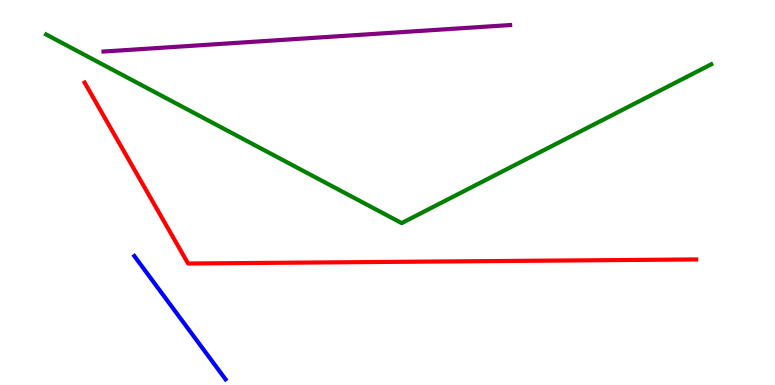[{'lines': ['blue', 'red'], 'intersections': []}, {'lines': ['green', 'red'], 'intersections': []}, {'lines': ['purple', 'red'], 'intersections': []}, {'lines': ['blue', 'green'], 'intersections': []}, {'lines': ['blue', 'purple'], 'intersections': []}, {'lines': ['green', 'purple'], 'intersections': []}]